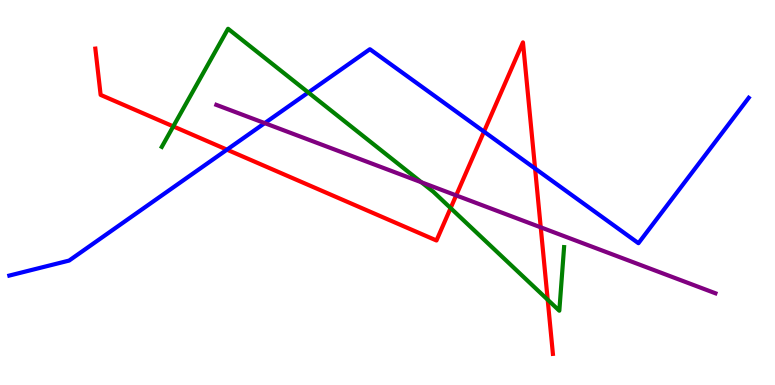[{'lines': ['blue', 'red'], 'intersections': [{'x': 2.93, 'y': 6.11}, {'x': 6.25, 'y': 6.58}, {'x': 6.9, 'y': 5.62}]}, {'lines': ['green', 'red'], 'intersections': [{'x': 2.24, 'y': 6.72}, {'x': 5.81, 'y': 4.6}, {'x': 7.07, 'y': 2.21}]}, {'lines': ['purple', 'red'], 'intersections': [{'x': 5.89, 'y': 4.92}, {'x': 6.98, 'y': 4.1}]}, {'lines': ['blue', 'green'], 'intersections': [{'x': 3.98, 'y': 7.6}]}, {'lines': ['blue', 'purple'], 'intersections': [{'x': 3.42, 'y': 6.8}]}, {'lines': ['green', 'purple'], 'intersections': [{'x': 5.44, 'y': 5.27}]}]